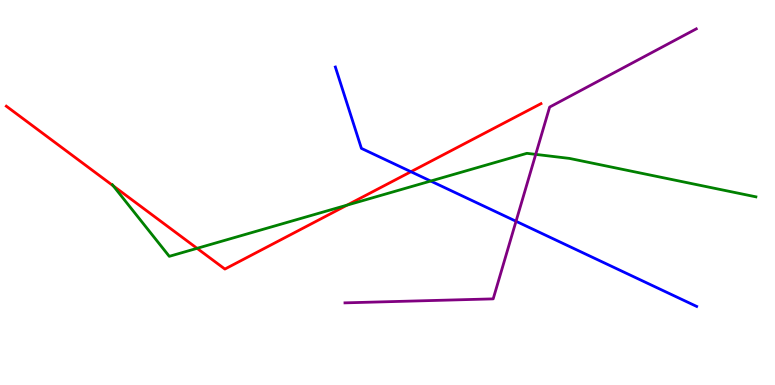[{'lines': ['blue', 'red'], 'intersections': [{'x': 5.3, 'y': 5.54}]}, {'lines': ['green', 'red'], 'intersections': [{'x': 1.46, 'y': 5.17}, {'x': 2.54, 'y': 3.55}, {'x': 4.48, 'y': 4.67}]}, {'lines': ['purple', 'red'], 'intersections': []}, {'lines': ['blue', 'green'], 'intersections': [{'x': 5.56, 'y': 5.3}]}, {'lines': ['blue', 'purple'], 'intersections': [{'x': 6.66, 'y': 4.25}]}, {'lines': ['green', 'purple'], 'intersections': [{'x': 6.91, 'y': 5.99}]}]